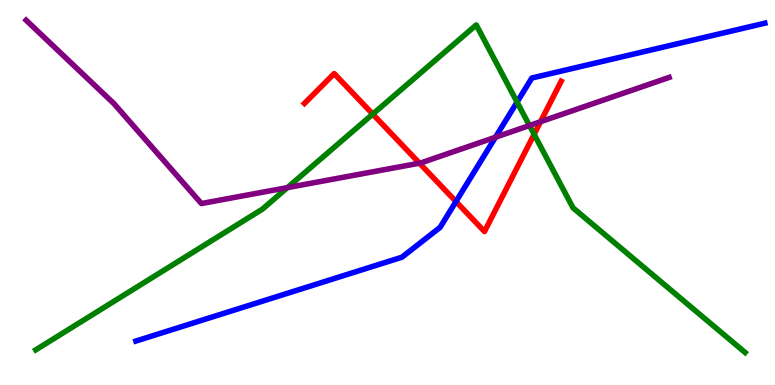[{'lines': ['blue', 'red'], 'intersections': [{'x': 5.88, 'y': 4.77}]}, {'lines': ['green', 'red'], 'intersections': [{'x': 4.81, 'y': 7.04}, {'x': 6.89, 'y': 6.51}]}, {'lines': ['purple', 'red'], 'intersections': [{'x': 5.41, 'y': 5.76}, {'x': 6.97, 'y': 6.84}]}, {'lines': ['blue', 'green'], 'intersections': [{'x': 6.67, 'y': 7.35}]}, {'lines': ['blue', 'purple'], 'intersections': [{'x': 6.39, 'y': 6.44}]}, {'lines': ['green', 'purple'], 'intersections': [{'x': 3.71, 'y': 5.13}, {'x': 6.83, 'y': 6.74}]}]